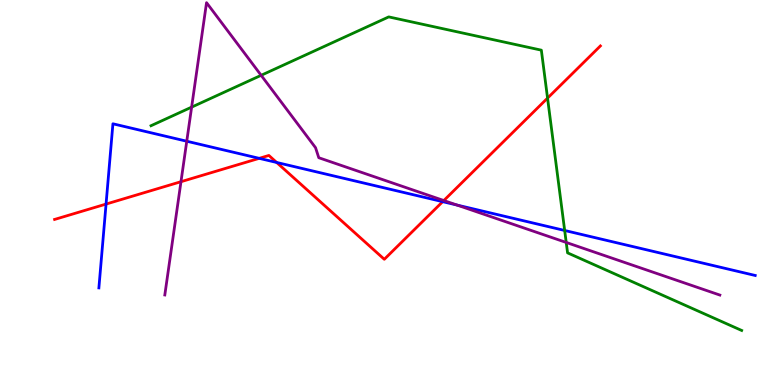[{'lines': ['blue', 'red'], 'intersections': [{'x': 1.37, 'y': 4.7}, {'x': 3.34, 'y': 5.89}, {'x': 3.57, 'y': 5.78}, {'x': 5.71, 'y': 4.76}]}, {'lines': ['green', 'red'], 'intersections': [{'x': 7.07, 'y': 7.45}]}, {'lines': ['purple', 'red'], 'intersections': [{'x': 2.34, 'y': 5.28}, {'x': 5.73, 'y': 4.79}]}, {'lines': ['blue', 'green'], 'intersections': [{'x': 7.29, 'y': 4.01}]}, {'lines': ['blue', 'purple'], 'intersections': [{'x': 2.41, 'y': 6.33}, {'x': 5.9, 'y': 4.67}]}, {'lines': ['green', 'purple'], 'intersections': [{'x': 2.47, 'y': 7.22}, {'x': 3.37, 'y': 8.04}, {'x': 7.31, 'y': 3.7}]}]